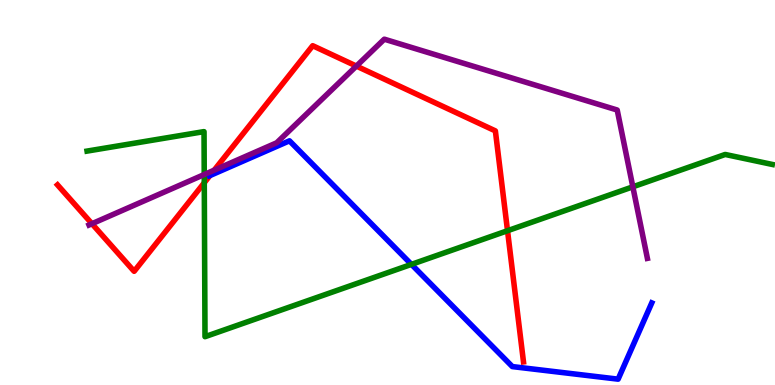[{'lines': ['blue', 'red'], 'intersections': [{'x': 2.71, 'y': 5.44}]}, {'lines': ['green', 'red'], 'intersections': [{'x': 2.64, 'y': 5.25}, {'x': 6.55, 'y': 4.01}]}, {'lines': ['purple', 'red'], 'intersections': [{'x': 1.19, 'y': 4.19}, {'x': 2.76, 'y': 5.58}, {'x': 4.6, 'y': 8.28}]}, {'lines': ['blue', 'green'], 'intersections': [{'x': 5.31, 'y': 3.13}]}, {'lines': ['blue', 'purple'], 'intersections': []}, {'lines': ['green', 'purple'], 'intersections': [{'x': 2.64, 'y': 5.47}, {'x': 8.17, 'y': 5.15}]}]